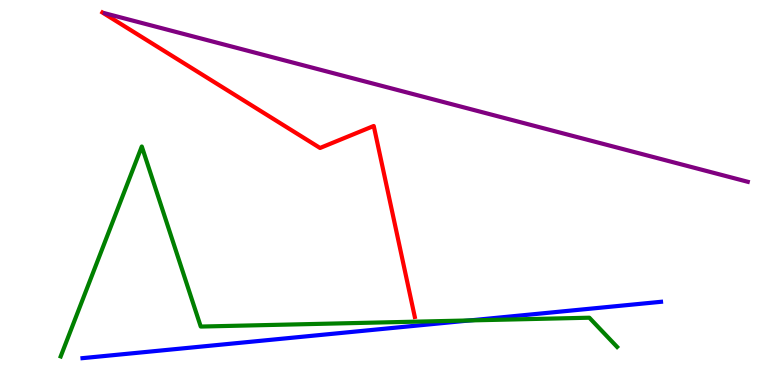[{'lines': ['blue', 'red'], 'intersections': []}, {'lines': ['green', 'red'], 'intersections': []}, {'lines': ['purple', 'red'], 'intersections': []}, {'lines': ['blue', 'green'], 'intersections': [{'x': 6.06, 'y': 1.68}]}, {'lines': ['blue', 'purple'], 'intersections': []}, {'lines': ['green', 'purple'], 'intersections': []}]